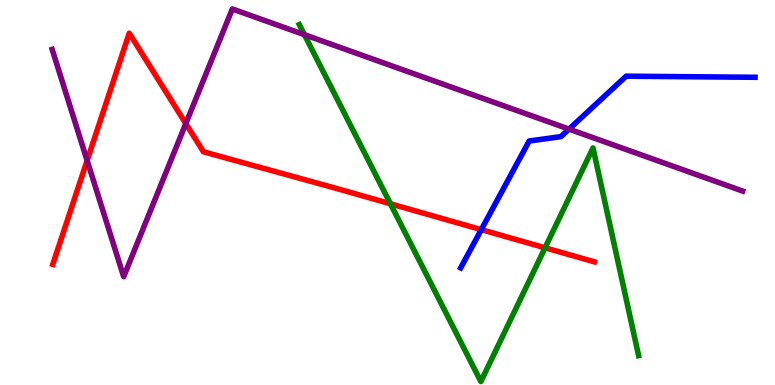[{'lines': ['blue', 'red'], 'intersections': [{'x': 6.21, 'y': 4.04}]}, {'lines': ['green', 'red'], 'intersections': [{'x': 5.04, 'y': 4.71}, {'x': 7.03, 'y': 3.56}]}, {'lines': ['purple', 'red'], 'intersections': [{'x': 1.12, 'y': 5.83}, {'x': 2.4, 'y': 6.79}]}, {'lines': ['blue', 'green'], 'intersections': []}, {'lines': ['blue', 'purple'], 'intersections': [{'x': 7.34, 'y': 6.65}]}, {'lines': ['green', 'purple'], 'intersections': [{'x': 3.93, 'y': 9.1}]}]